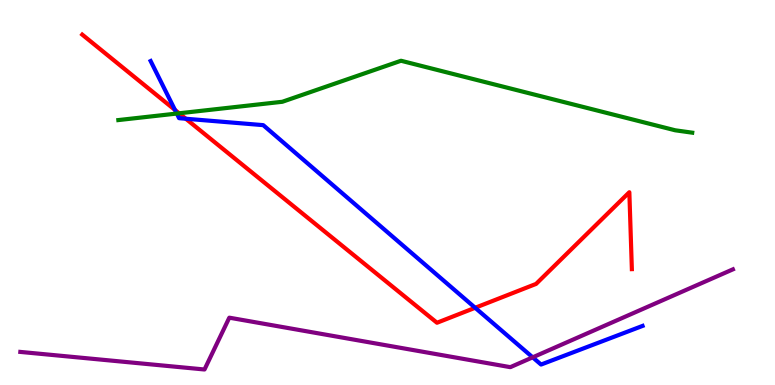[{'lines': ['blue', 'red'], 'intersections': [{'x': 2.26, 'y': 7.14}, {'x': 2.4, 'y': 6.92}, {'x': 6.13, 'y': 2.01}]}, {'lines': ['green', 'red'], 'intersections': [{'x': 2.31, 'y': 7.06}]}, {'lines': ['purple', 'red'], 'intersections': []}, {'lines': ['blue', 'green'], 'intersections': [{'x': 2.28, 'y': 7.05}]}, {'lines': ['blue', 'purple'], 'intersections': [{'x': 6.87, 'y': 0.719}]}, {'lines': ['green', 'purple'], 'intersections': []}]